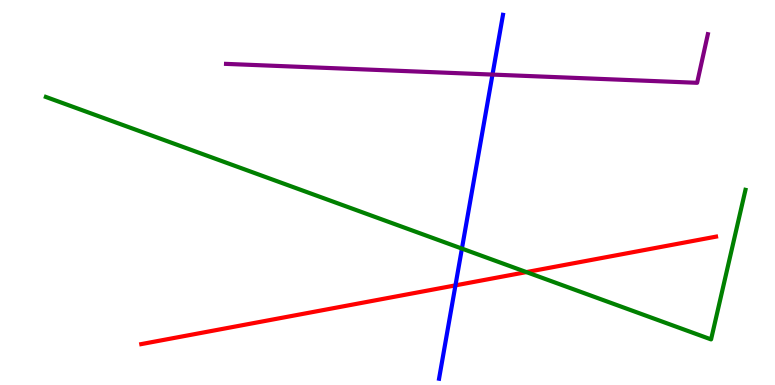[{'lines': ['blue', 'red'], 'intersections': [{'x': 5.88, 'y': 2.59}]}, {'lines': ['green', 'red'], 'intersections': [{'x': 6.79, 'y': 2.93}]}, {'lines': ['purple', 'red'], 'intersections': []}, {'lines': ['blue', 'green'], 'intersections': [{'x': 5.96, 'y': 3.54}]}, {'lines': ['blue', 'purple'], 'intersections': [{'x': 6.35, 'y': 8.06}]}, {'lines': ['green', 'purple'], 'intersections': []}]